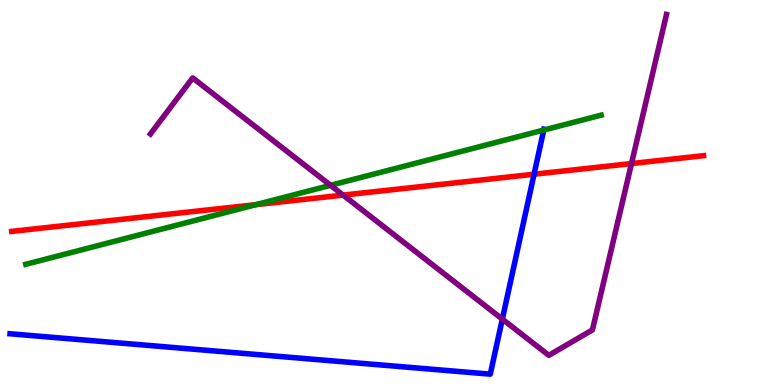[{'lines': ['blue', 'red'], 'intersections': [{'x': 6.89, 'y': 5.47}]}, {'lines': ['green', 'red'], 'intersections': [{'x': 3.3, 'y': 4.68}]}, {'lines': ['purple', 'red'], 'intersections': [{'x': 4.43, 'y': 4.93}, {'x': 8.15, 'y': 5.75}]}, {'lines': ['blue', 'green'], 'intersections': [{'x': 7.02, 'y': 6.62}]}, {'lines': ['blue', 'purple'], 'intersections': [{'x': 6.48, 'y': 1.71}]}, {'lines': ['green', 'purple'], 'intersections': [{'x': 4.27, 'y': 5.19}]}]